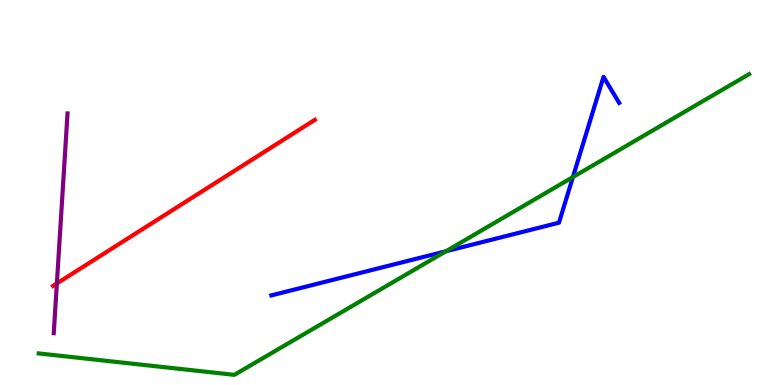[{'lines': ['blue', 'red'], 'intersections': []}, {'lines': ['green', 'red'], 'intersections': []}, {'lines': ['purple', 'red'], 'intersections': [{'x': 0.734, 'y': 2.64}]}, {'lines': ['blue', 'green'], 'intersections': [{'x': 5.75, 'y': 3.47}, {'x': 7.39, 'y': 5.4}]}, {'lines': ['blue', 'purple'], 'intersections': []}, {'lines': ['green', 'purple'], 'intersections': []}]